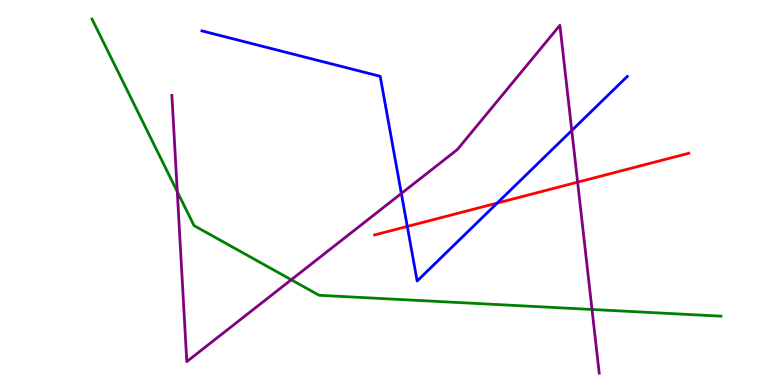[{'lines': ['blue', 'red'], 'intersections': [{'x': 5.26, 'y': 4.12}, {'x': 6.42, 'y': 4.73}]}, {'lines': ['green', 'red'], 'intersections': []}, {'lines': ['purple', 'red'], 'intersections': [{'x': 7.45, 'y': 5.27}]}, {'lines': ['blue', 'green'], 'intersections': []}, {'lines': ['blue', 'purple'], 'intersections': [{'x': 5.18, 'y': 4.98}, {'x': 7.38, 'y': 6.61}]}, {'lines': ['green', 'purple'], 'intersections': [{'x': 2.29, 'y': 5.02}, {'x': 3.76, 'y': 2.73}, {'x': 7.64, 'y': 1.96}]}]